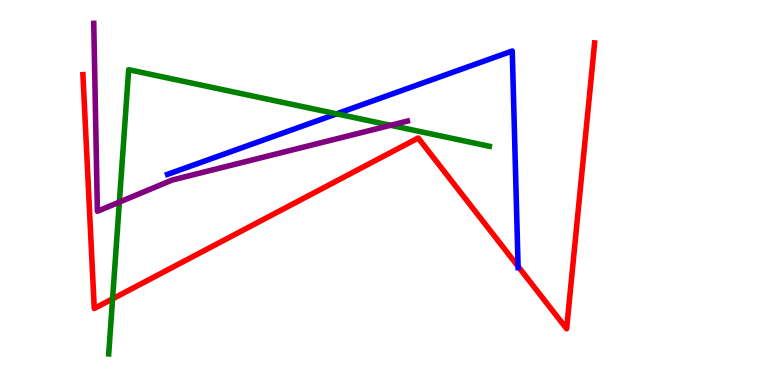[{'lines': ['blue', 'red'], 'intersections': [{'x': 6.69, 'y': 3.08}]}, {'lines': ['green', 'red'], 'intersections': [{'x': 1.45, 'y': 2.24}]}, {'lines': ['purple', 'red'], 'intersections': []}, {'lines': ['blue', 'green'], 'intersections': [{'x': 4.34, 'y': 7.04}]}, {'lines': ['blue', 'purple'], 'intersections': []}, {'lines': ['green', 'purple'], 'intersections': [{'x': 1.54, 'y': 4.75}, {'x': 5.04, 'y': 6.75}]}]